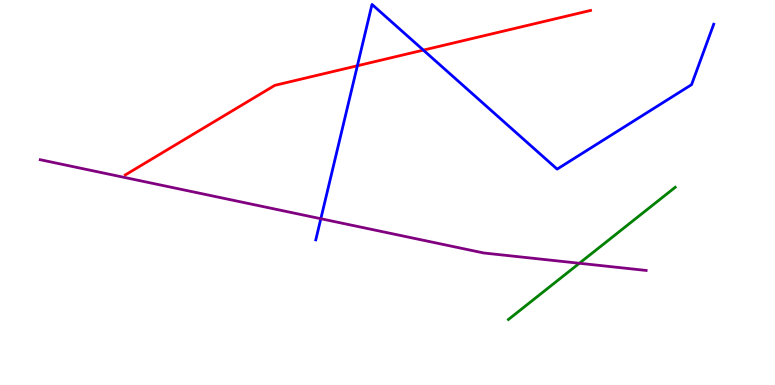[{'lines': ['blue', 'red'], 'intersections': [{'x': 4.61, 'y': 8.29}, {'x': 5.46, 'y': 8.7}]}, {'lines': ['green', 'red'], 'intersections': []}, {'lines': ['purple', 'red'], 'intersections': []}, {'lines': ['blue', 'green'], 'intersections': []}, {'lines': ['blue', 'purple'], 'intersections': [{'x': 4.14, 'y': 4.32}]}, {'lines': ['green', 'purple'], 'intersections': [{'x': 7.48, 'y': 3.16}]}]